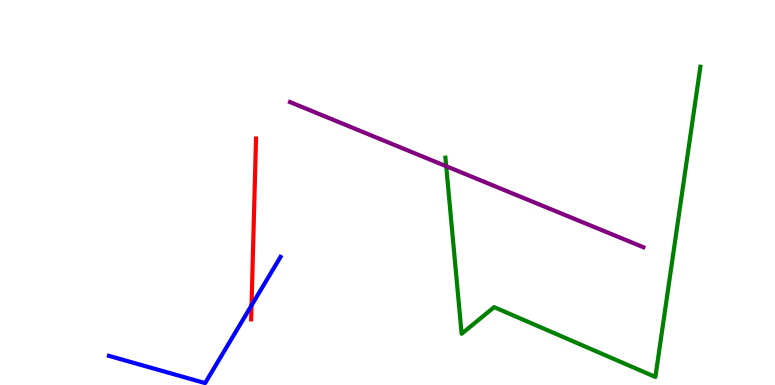[{'lines': ['blue', 'red'], 'intersections': [{'x': 3.25, 'y': 2.07}]}, {'lines': ['green', 'red'], 'intersections': []}, {'lines': ['purple', 'red'], 'intersections': []}, {'lines': ['blue', 'green'], 'intersections': []}, {'lines': ['blue', 'purple'], 'intersections': []}, {'lines': ['green', 'purple'], 'intersections': [{'x': 5.76, 'y': 5.68}]}]